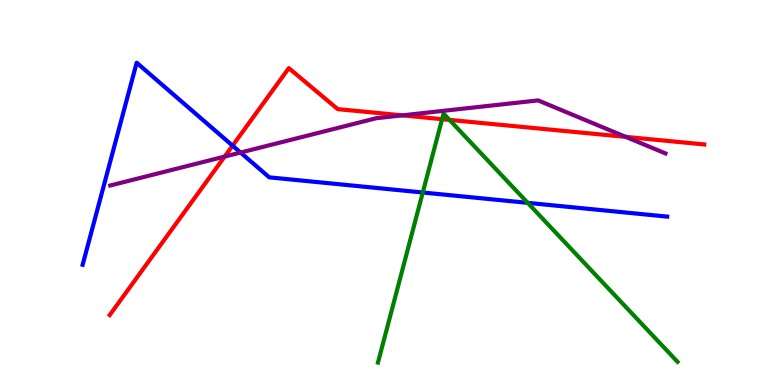[{'lines': ['blue', 'red'], 'intersections': [{'x': 3.0, 'y': 6.22}]}, {'lines': ['green', 'red'], 'intersections': [{'x': 5.7, 'y': 6.9}, {'x': 5.8, 'y': 6.89}]}, {'lines': ['purple', 'red'], 'intersections': [{'x': 2.9, 'y': 5.93}, {'x': 5.19, 'y': 7.0}, {'x': 8.07, 'y': 6.44}]}, {'lines': ['blue', 'green'], 'intersections': [{'x': 5.46, 'y': 5.0}, {'x': 6.81, 'y': 4.73}]}, {'lines': ['blue', 'purple'], 'intersections': [{'x': 3.1, 'y': 6.04}]}, {'lines': ['green', 'purple'], 'intersections': []}]